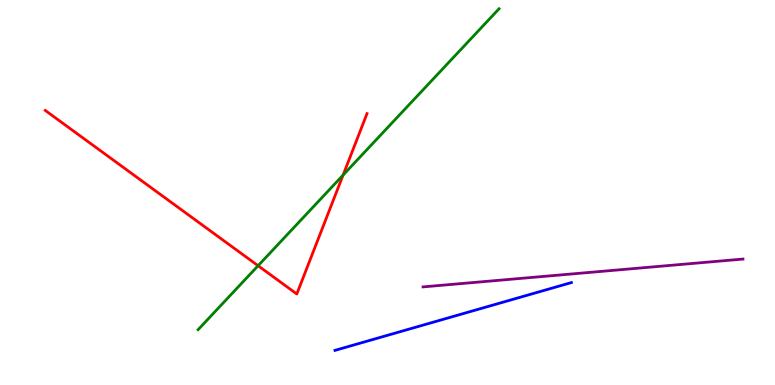[{'lines': ['blue', 'red'], 'intersections': []}, {'lines': ['green', 'red'], 'intersections': [{'x': 3.33, 'y': 3.1}, {'x': 4.43, 'y': 5.45}]}, {'lines': ['purple', 'red'], 'intersections': []}, {'lines': ['blue', 'green'], 'intersections': []}, {'lines': ['blue', 'purple'], 'intersections': []}, {'lines': ['green', 'purple'], 'intersections': []}]